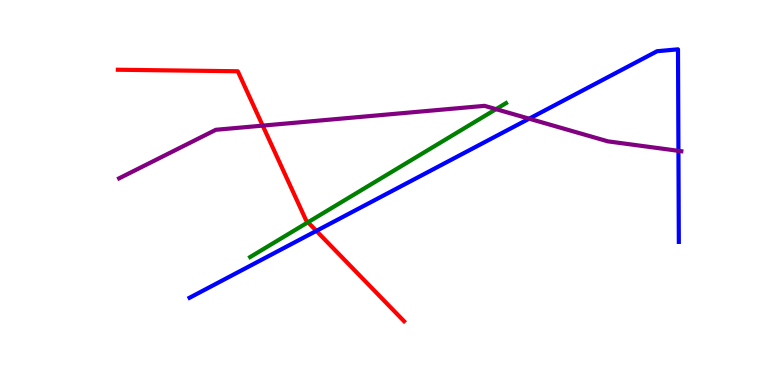[{'lines': ['blue', 'red'], 'intersections': [{'x': 4.08, 'y': 4.0}]}, {'lines': ['green', 'red'], 'intersections': [{'x': 3.97, 'y': 4.23}]}, {'lines': ['purple', 'red'], 'intersections': [{'x': 3.39, 'y': 6.74}]}, {'lines': ['blue', 'green'], 'intersections': []}, {'lines': ['blue', 'purple'], 'intersections': [{'x': 6.83, 'y': 6.92}, {'x': 8.75, 'y': 6.08}]}, {'lines': ['green', 'purple'], 'intersections': [{'x': 6.4, 'y': 7.16}]}]